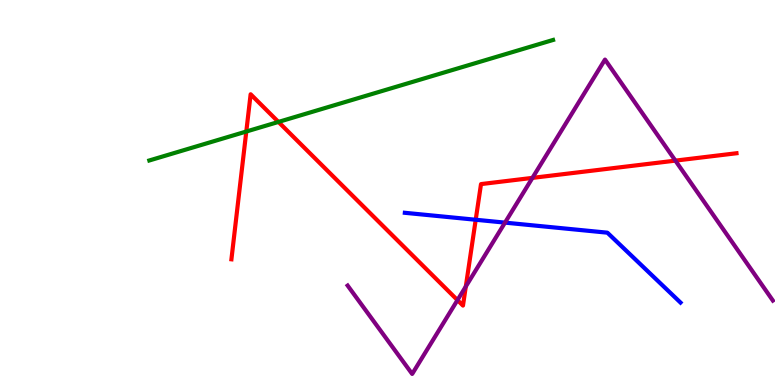[{'lines': ['blue', 'red'], 'intersections': [{'x': 6.14, 'y': 4.29}]}, {'lines': ['green', 'red'], 'intersections': [{'x': 3.18, 'y': 6.58}, {'x': 3.59, 'y': 6.83}]}, {'lines': ['purple', 'red'], 'intersections': [{'x': 5.9, 'y': 2.2}, {'x': 6.01, 'y': 2.56}, {'x': 6.87, 'y': 5.38}, {'x': 8.71, 'y': 5.83}]}, {'lines': ['blue', 'green'], 'intersections': []}, {'lines': ['blue', 'purple'], 'intersections': [{'x': 6.52, 'y': 4.22}]}, {'lines': ['green', 'purple'], 'intersections': []}]